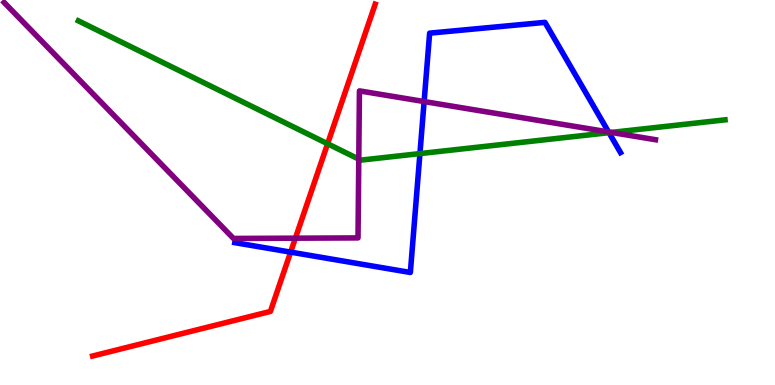[{'lines': ['blue', 'red'], 'intersections': [{'x': 3.75, 'y': 3.45}]}, {'lines': ['green', 'red'], 'intersections': [{'x': 4.23, 'y': 6.27}]}, {'lines': ['purple', 'red'], 'intersections': [{'x': 3.81, 'y': 3.81}]}, {'lines': ['blue', 'green'], 'intersections': [{'x': 5.42, 'y': 6.01}, {'x': 7.86, 'y': 6.55}]}, {'lines': ['blue', 'purple'], 'intersections': [{'x': 5.47, 'y': 7.36}, {'x': 7.85, 'y': 6.57}]}, {'lines': ['green', 'purple'], 'intersections': [{'x': 4.63, 'y': 5.87}, {'x': 7.89, 'y': 6.56}]}]